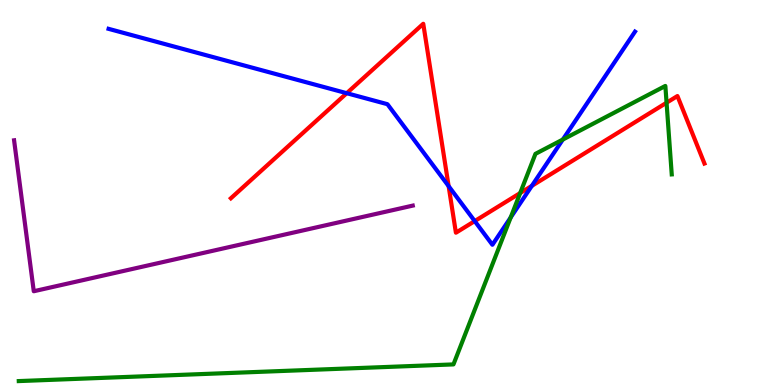[{'lines': ['blue', 'red'], 'intersections': [{'x': 4.47, 'y': 7.58}, {'x': 5.79, 'y': 5.17}, {'x': 6.13, 'y': 4.26}, {'x': 6.86, 'y': 5.17}]}, {'lines': ['green', 'red'], 'intersections': [{'x': 6.71, 'y': 4.99}, {'x': 8.6, 'y': 7.33}]}, {'lines': ['purple', 'red'], 'intersections': []}, {'lines': ['blue', 'green'], 'intersections': [{'x': 6.59, 'y': 4.35}, {'x': 7.26, 'y': 6.38}]}, {'lines': ['blue', 'purple'], 'intersections': []}, {'lines': ['green', 'purple'], 'intersections': []}]